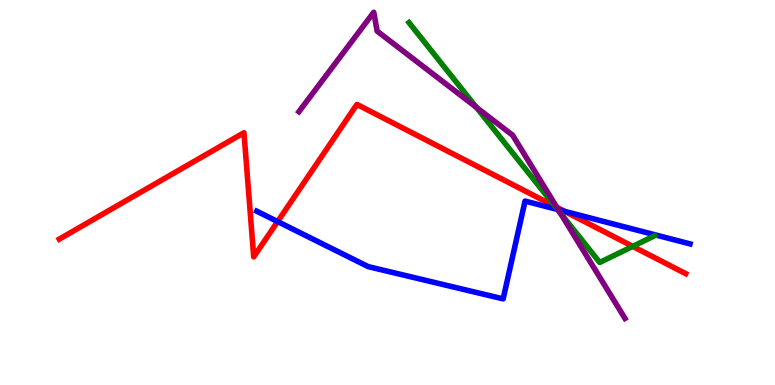[{'lines': ['blue', 'red'], 'intersections': [{'x': 3.58, 'y': 4.24}, {'x': 7.29, 'y': 4.51}]}, {'lines': ['green', 'red'], 'intersections': [{'x': 7.16, 'y': 4.64}, {'x': 8.16, 'y': 3.6}]}, {'lines': ['purple', 'red'], 'intersections': [{'x': 7.19, 'y': 4.61}]}, {'lines': ['blue', 'green'], 'intersections': [{'x': 7.2, 'y': 4.56}]}, {'lines': ['blue', 'purple'], 'intersections': [{'x': 7.2, 'y': 4.55}]}, {'lines': ['green', 'purple'], 'intersections': [{'x': 6.15, 'y': 7.21}, {'x': 7.23, 'y': 4.48}]}]